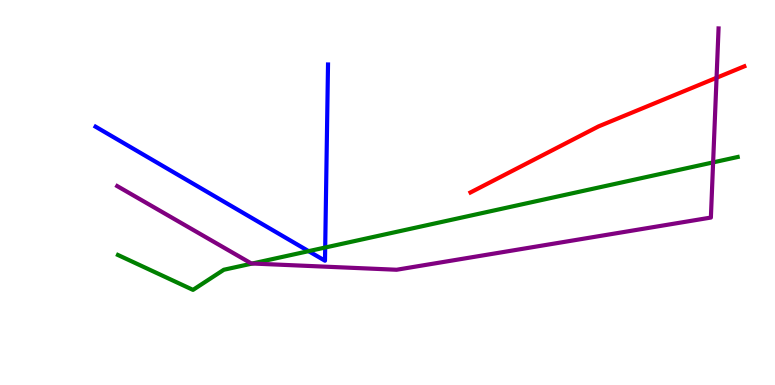[{'lines': ['blue', 'red'], 'intersections': []}, {'lines': ['green', 'red'], 'intersections': []}, {'lines': ['purple', 'red'], 'intersections': [{'x': 9.25, 'y': 7.98}]}, {'lines': ['blue', 'green'], 'intersections': [{'x': 3.98, 'y': 3.48}, {'x': 4.2, 'y': 3.57}]}, {'lines': ['blue', 'purple'], 'intersections': []}, {'lines': ['green', 'purple'], 'intersections': [{'x': 3.26, 'y': 3.16}, {'x': 9.2, 'y': 5.78}]}]